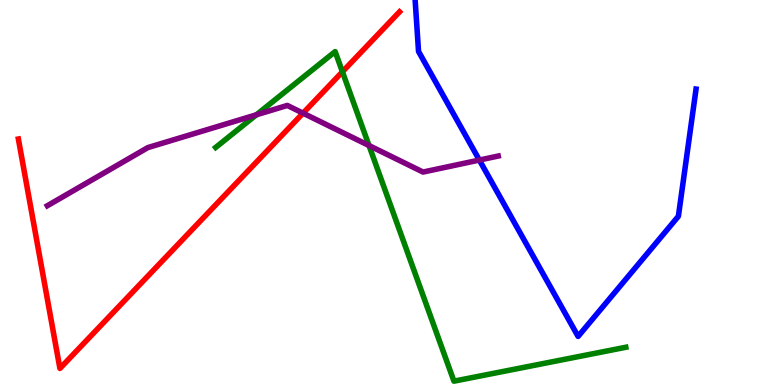[{'lines': ['blue', 'red'], 'intersections': []}, {'lines': ['green', 'red'], 'intersections': [{'x': 4.42, 'y': 8.14}]}, {'lines': ['purple', 'red'], 'intersections': [{'x': 3.91, 'y': 7.06}]}, {'lines': ['blue', 'green'], 'intersections': []}, {'lines': ['blue', 'purple'], 'intersections': [{'x': 6.19, 'y': 5.84}]}, {'lines': ['green', 'purple'], 'intersections': [{'x': 3.31, 'y': 7.02}, {'x': 4.76, 'y': 6.22}]}]